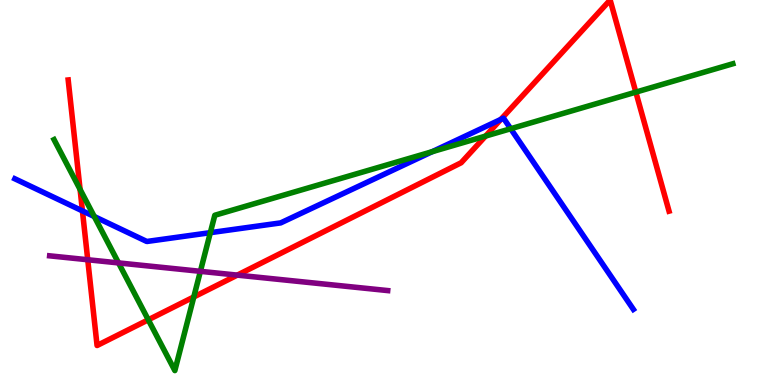[{'lines': ['blue', 'red'], 'intersections': [{'x': 1.06, 'y': 4.52}, {'x': 6.46, 'y': 6.9}]}, {'lines': ['green', 'red'], 'intersections': [{'x': 1.03, 'y': 5.08}, {'x': 1.91, 'y': 1.69}, {'x': 2.5, 'y': 2.29}, {'x': 6.27, 'y': 6.47}, {'x': 8.2, 'y': 7.61}]}, {'lines': ['purple', 'red'], 'intersections': [{'x': 1.13, 'y': 3.25}, {'x': 3.06, 'y': 2.85}]}, {'lines': ['blue', 'green'], 'intersections': [{'x': 1.22, 'y': 4.38}, {'x': 2.71, 'y': 3.96}, {'x': 5.58, 'y': 6.06}, {'x': 6.59, 'y': 6.66}]}, {'lines': ['blue', 'purple'], 'intersections': []}, {'lines': ['green', 'purple'], 'intersections': [{'x': 1.53, 'y': 3.17}, {'x': 2.59, 'y': 2.95}]}]